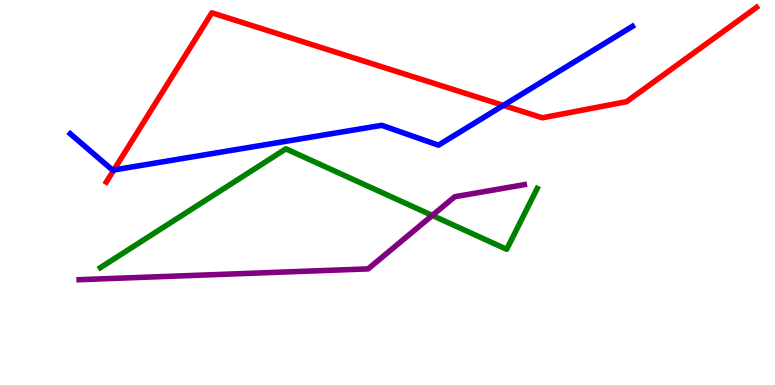[{'lines': ['blue', 'red'], 'intersections': [{'x': 1.47, 'y': 5.59}, {'x': 6.5, 'y': 7.26}]}, {'lines': ['green', 'red'], 'intersections': []}, {'lines': ['purple', 'red'], 'intersections': []}, {'lines': ['blue', 'green'], 'intersections': []}, {'lines': ['blue', 'purple'], 'intersections': []}, {'lines': ['green', 'purple'], 'intersections': [{'x': 5.58, 'y': 4.4}]}]